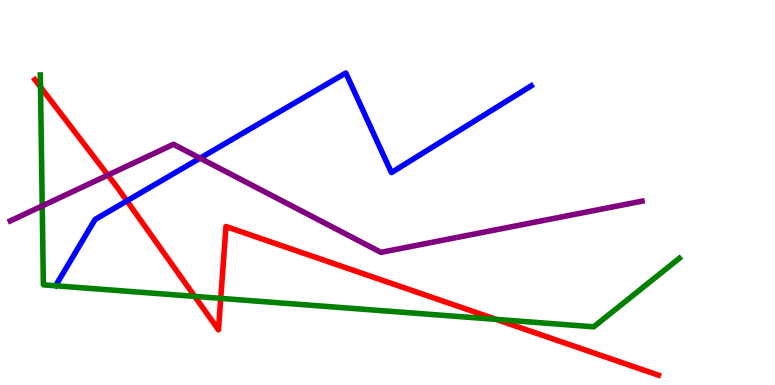[{'lines': ['blue', 'red'], 'intersections': [{'x': 1.64, 'y': 4.78}]}, {'lines': ['green', 'red'], 'intersections': [{'x': 0.523, 'y': 7.74}, {'x': 2.51, 'y': 2.3}, {'x': 2.85, 'y': 2.25}, {'x': 6.4, 'y': 1.7}]}, {'lines': ['purple', 'red'], 'intersections': [{'x': 1.39, 'y': 5.45}]}, {'lines': ['blue', 'green'], 'intersections': []}, {'lines': ['blue', 'purple'], 'intersections': [{'x': 2.58, 'y': 5.89}]}, {'lines': ['green', 'purple'], 'intersections': [{'x': 0.545, 'y': 4.65}]}]